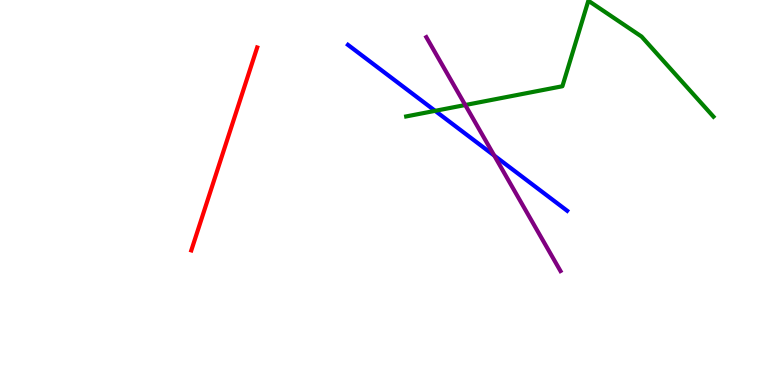[{'lines': ['blue', 'red'], 'intersections': []}, {'lines': ['green', 'red'], 'intersections': []}, {'lines': ['purple', 'red'], 'intersections': []}, {'lines': ['blue', 'green'], 'intersections': [{'x': 5.61, 'y': 7.12}]}, {'lines': ['blue', 'purple'], 'intersections': [{'x': 6.38, 'y': 5.96}]}, {'lines': ['green', 'purple'], 'intersections': [{'x': 6.0, 'y': 7.27}]}]